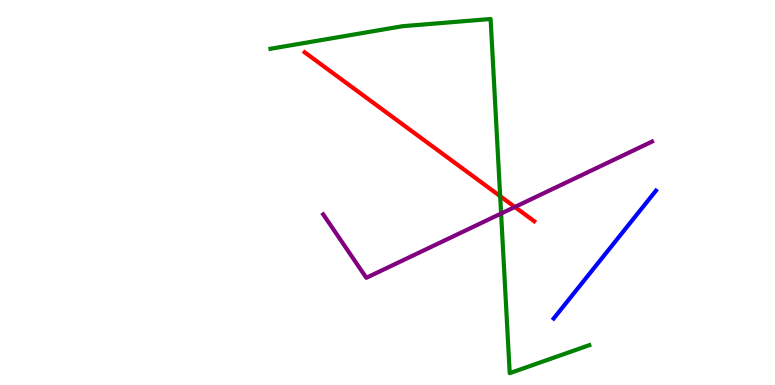[{'lines': ['blue', 'red'], 'intersections': []}, {'lines': ['green', 'red'], 'intersections': [{'x': 6.45, 'y': 4.9}]}, {'lines': ['purple', 'red'], 'intersections': [{'x': 6.64, 'y': 4.62}]}, {'lines': ['blue', 'green'], 'intersections': []}, {'lines': ['blue', 'purple'], 'intersections': []}, {'lines': ['green', 'purple'], 'intersections': [{'x': 6.47, 'y': 4.45}]}]